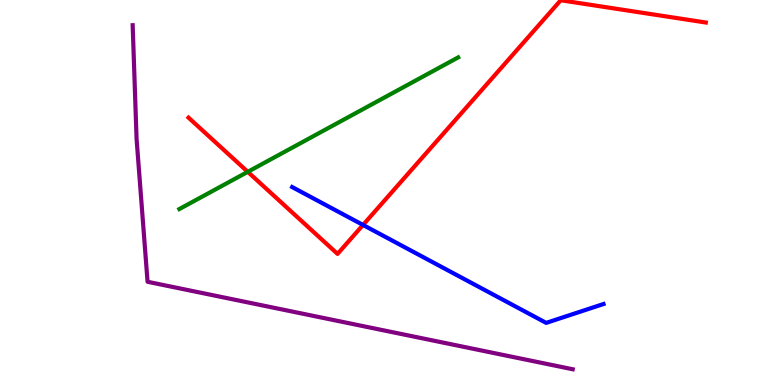[{'lines': ['blue', 'red'], 'intersections': [{'x': 4.68, 'y': 4.16}]}, {'lines': ['green', 'red'], 'intersections': [{'x': 3.2, 'y': 5.54}]}, {'lines': ['purple', 'red'], 'intersections': []}, {'lines': ['blue', 'green'], 'intersections': []}, {'lines': ['blue', 'purple'], 'intersections': []}, {'lines': ['green', 'purple'], 'intersections': []}]